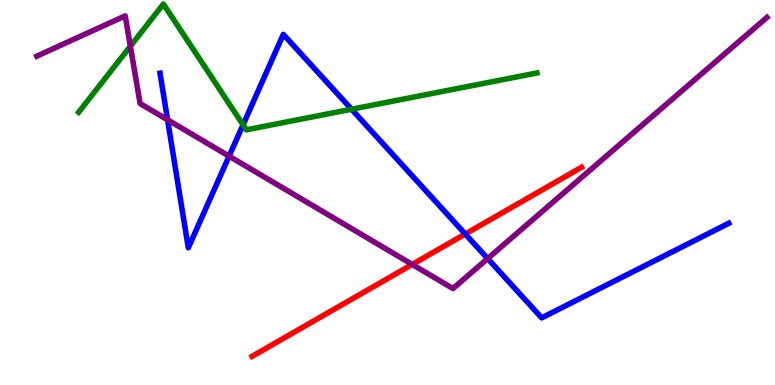[{'lines': ['blue', 'red'], 'intersections': [{'x': 6.0, 'y': 3.92}]}, {'lines': ['green', 'red'], 'intersections': []}, {'lines': ['purple', 'red'], 'intersections': [{'x': 5.32, 'y': 3.13}]}, {'lines': ['blue', 'green'], 'intersections': [{'x': 3.14, 'y': 6.76}, {'x': 4.54, 'y': 7.16}]}, {'lines': ['blue', 'purple'], 'intersections': [{'x': 2.16, 'y': 6.89}, {'x': 2.96, 'y': 5.94}, {'x': 6.29, 'y': 3.28}]}, {'lines': ['green', 'purple'], 'intersections': [{'x': 1.68, 'y': 8.8}]}]